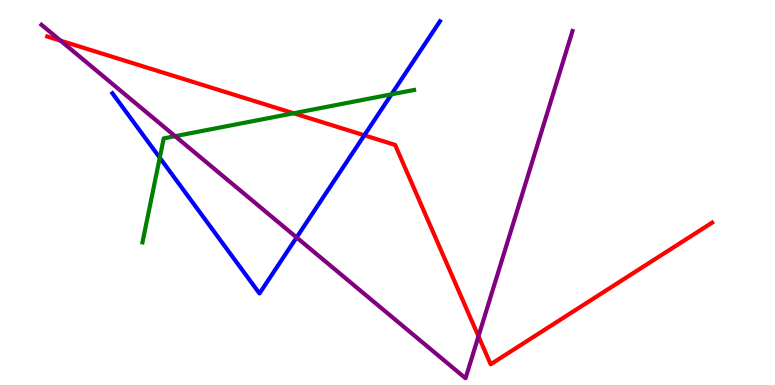[{'lines': ['blue', 'red'], 'intersections': [{'x': 4.7, 'y': 6.49}]}, {'lines': ['green', 'red'], 'intersections': [{'x': 3.79, 'y': 7.06}]}, {'lines': ['purple', 'red'], 'intersections': [{'x': 0.781, 'y': 8.94}, {'x': 6.17, 'y': 1.27}]}, {'lines': ['blue', 'green'], 'intersections': [{'x': 2.06, 'y': 5.9}, {'x': 5.05, 'y': 7.55}]}, {'lines': ['blue', 'purple'], 'intersections': [{'x': 3.83, 'y': 3.83}]}, {'lines': ['green', 'purple'], 'intersections': [{'x': 2.26, 'y': 6.46}]}]